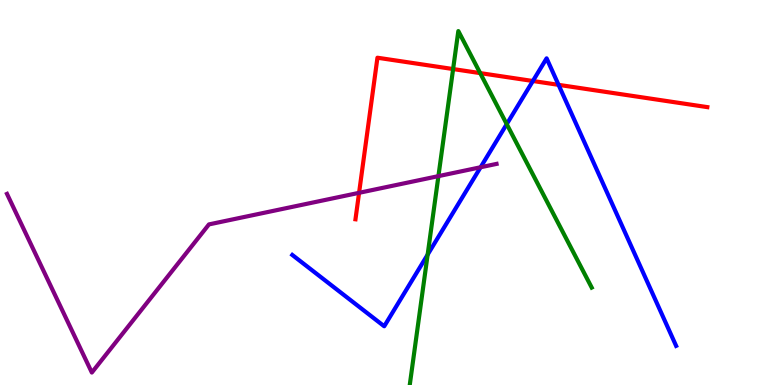[{'lines': ['blue', 'red'], 'intersections': [{'x': 6.88, 'y': 7.9}, {'x': 7.21, 'y': 7.8}]}, {'lines': ['green', 'red'], 'intersections': [{'x': 5.85, 'y': 8.21}, {'x': 6.2, 'y': 8.1}]}, {'lines': ['purple', 'red'], 'intersections': [{'x': 4.63, 'y': 4.99}]}, {'lines': ['blue', 'green'], 'intersections': [{'x': 5.52, 'y': 3.39}, {'x': 6.54, 'y': 6.78}]}, {'lines': ['blue', 'purple'], 'intersections': [{'x': 6.2, 'y': 5.66}]}, {'lines': ['green', 'purple'], 'intersections': [{'x': 5.66, 'y': 5.43}]}]